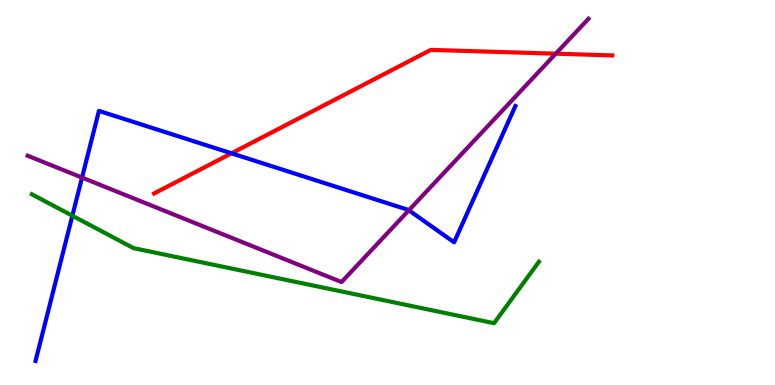[{'lines': ['blue', 'red'], 'intersections': [{'x': 2.99, 'y': 6.02}]}, {'lines': ['green', 'red'], 'intersections': []}, {'lines': ['purple', 'red'], 'intersections': [{'x': 7.17, 'y': 8.61}]}, {'lines': ['blue', 'green'], 'intersections': [{'x': 0.934, 'y': 4.4}]}, {'lines': ['blue', 'purple'], 'intersections': [{'x': 1.06, 'y': 5.39}, {'x': 5.28, 'y': 4.54}]}, {'lines': ['green', 'purple'], 'intersections': []}]